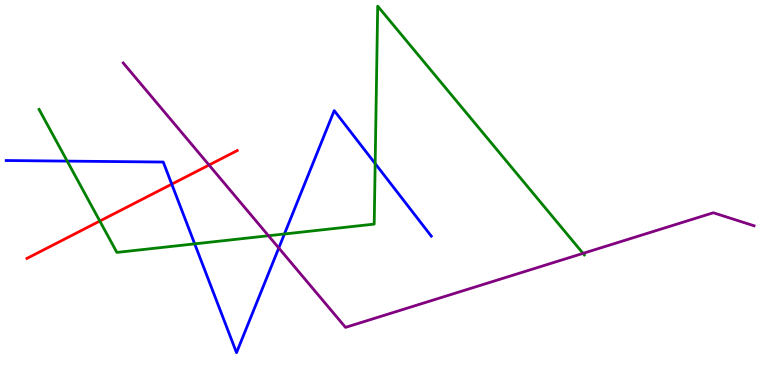[{'lines': ['blue', 'red'], 'intersections': [{'x': 2.22, 'y': 5.22}]}, {'lines': ['green', 'red'], 'intersections': [{'x': 1.29, 'y': 4.26}]}, {'lines': ['purple', 'red'], 'intersections': [{'x': 2.7, 'y': 5.71}]}, {'lines': ['blue', 'green'], 'intersections': [{'x': 0.867, 'y': 5.82}, {'x': 2.51, 'y': 3.67}, {'x': 3.67, 'y': 3.92}, {'x': 4.84, 'y': 5.75}]}, {'lines': ['blue', 'purple'], 'intersections': [{'x': 3.6, 'y': 3.56}]}, {'lines': ['green', 'purple'], 'intersections': [{'x': 3.46, 'y': 3.88}, {'x': 7.52, 'y': 3.42}]}]